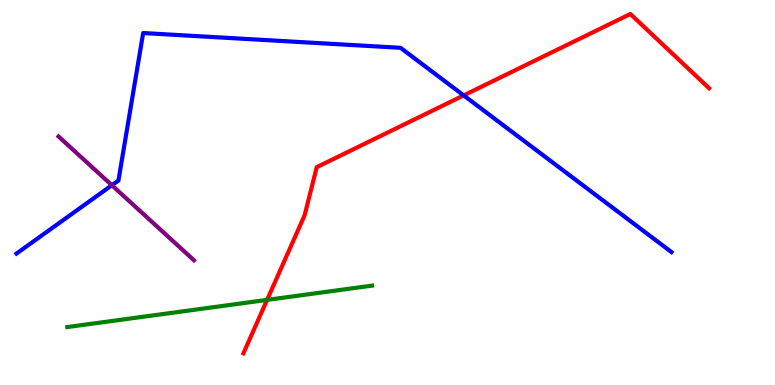[{'lines': ['blue', 'red'], 'intersections': [{'x': 5.98, 'y': 7.52}]}, {'lines': ['green', 'red'], 'intersections': [{'x': 3.45, 'y': 2.21}]}, {'lines': ['purple', 'red'], 'intersections': []}, {'lines': ['blue', 'green'], 'intersections': []}, {'lines': ['blue', 'purple'], 'intersections': [{'x': 1.44, 'y': 5.19}]}, {'lines': ['green', 'purple'], 'intersections': []}]